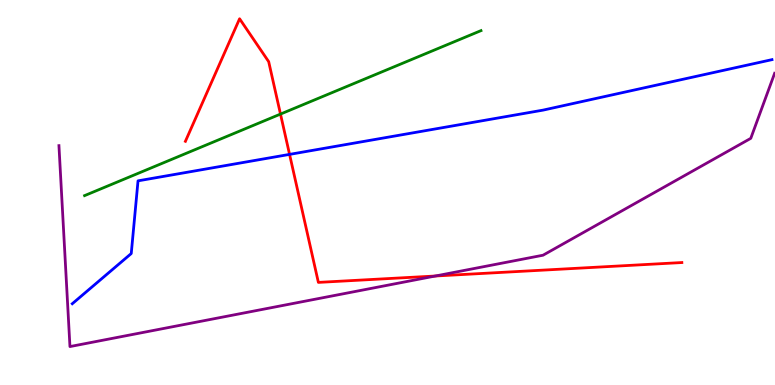[{'lines': ['blue', 'red'], 'intersections': [{'x': 3.74, 'y': 5.99}]}, {'lines': ['green', 'red'], 'intersections': [{'x': 3.62, 'y': 7.04}]}, {'lines': ['purple', 'red'], 'intersections': [{'x': 5.62, 'y': 2.83}]}, {'lines': ['blue', 'green'], 'intersections': []}, {'lines': ['blue', 'purple'], 'intersections': []}, {'lines': ['green', 'purple'], 'intersections': []}]